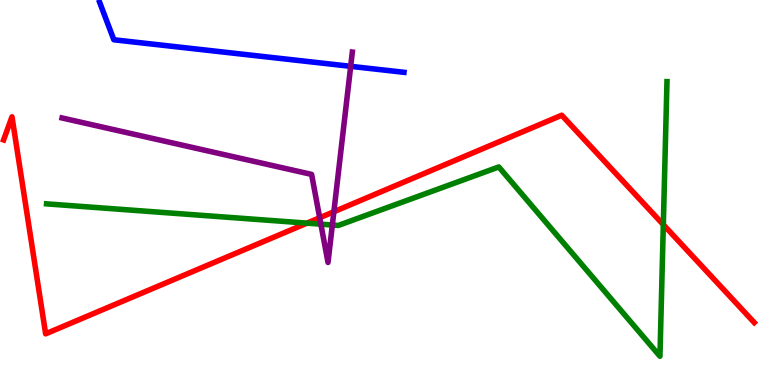[{'lines': ['blue', 'red'], 'intersections': []}, {'lines': ['green', 'red'], 'intersections': [{'x': 3.96, 'y': 4.2}, {'x': 8.56, 'y': 4.17}]}, {'lines': ['purple', 'red'], 'intersections': [{'x': 4.12, 'y': 4.34}, {'x': 4.31, 'y': 4.5}]}, {'lines': ['blue', 'green'], 'intersections': []}, {'lines': ['blue', 'purple'], 'intersections': [{'x': 4.52, 'y': 8.28}]}, {'lines': ['green', 'purple'], 'intersections': [{'x': 4.14, 'y': 4.18}, {'x': 4.29, 'y': 4.16}]}]